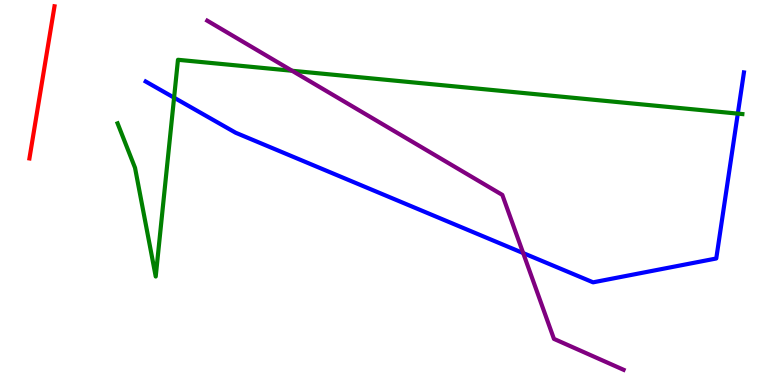[{'lines': ['blue', 'red'], 'intersections': []}, {'lines': ['green', 'red'], 'intersections': []}, {'lines': ['purple', 'red'], 'intersections': []}, {'lines': ['blue', 'green'], 'intersections': [{'x': 2.25, 'y': 7.46}, {'x': 9.52, 'y': 7.05}]}, {'lines': ['blue', 'purple'], 'intersections': [{'x': 6.75, 'y': 3.43}]}, {'lines': ['green', 'purple'], 'intersections': [{'x': 3.77, 'y': 8.16}]}]